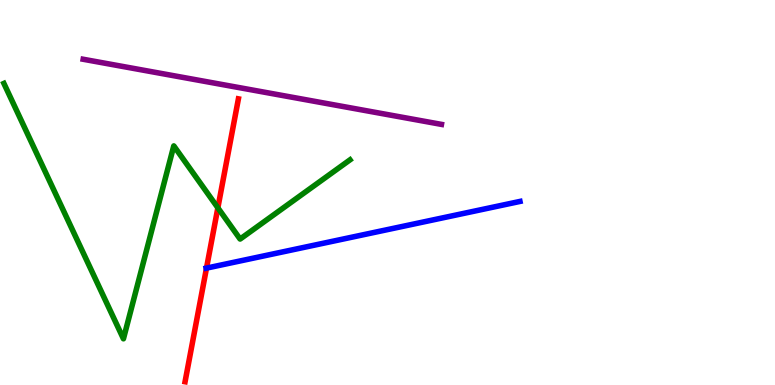[{'lines': ['blue', 'red'], 'intersections': [{'x': 2.66, 'y': 3.04}]}, {'lines': ['green', 'red'], 'intersections': [{'x': 2.81, 'y': 4.6}]}, {'lines': ['purple', 'red'], 'intersections': []}, {'lines': ['blue', 'green'], 'intersections': []}, {'lines': ['blue', 'purple'], 'intersections': []}, {'lines': ['green', 'purple'], 'intersections': []}]